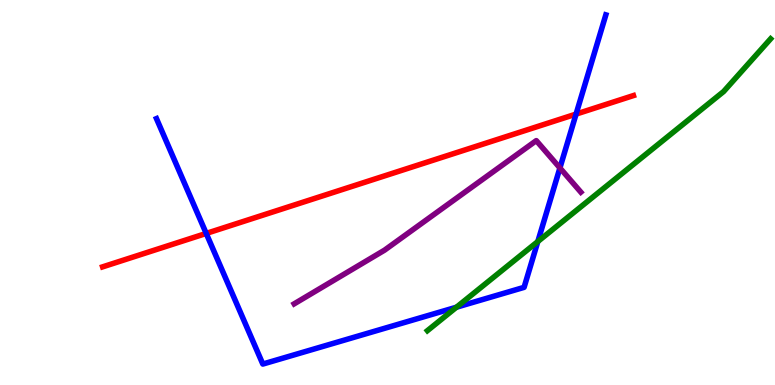[{'lines': ['blue', 'red'], 'intersections': [{'x': 2.66, 'y': 3.94}, {'x': 7.43, 'y': 7.04}]}, {'lines': ['green', 'red'], 'intersections': []}, {'lines': ['purple', 'red'], 'intersections': []}, {'lines': ['blue', 'green'], 'intersections': [{'x': 5.89, 'y': 2.02}, {'x': 6.94, 'y': 3.73}]}, {'lines': ['blue', 'purple'], 'intersections': [{'x': 7.22, 'y': 5.64}]}, {'lines': ['green', 'purple'], 'intersections': []}]